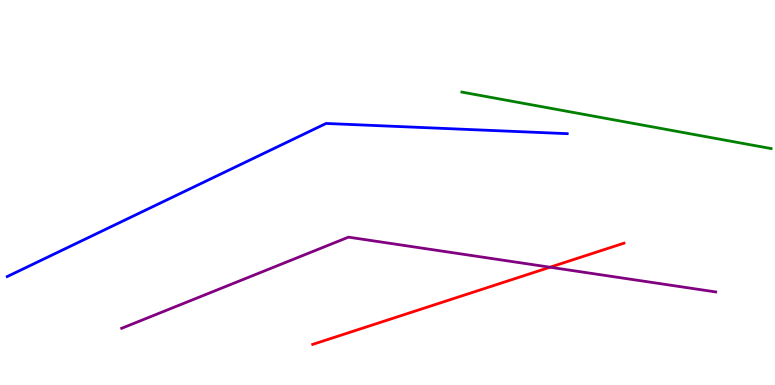[{'lines': ['blue', 'red'], 'intersections': []}, {'lines': ['green', 'red'], 'intersections': []}, {'lines': ['purple', 'red'], 'intersections': [{'x': 7.1, 'y': 3.06}]}, {'lines': ['blue', 'green'], 'intersections': []}, {'lines': ['blue', 'purple'], 'intersections': []}, {'lines': ['green', 'purple'], 'intersections': []}]